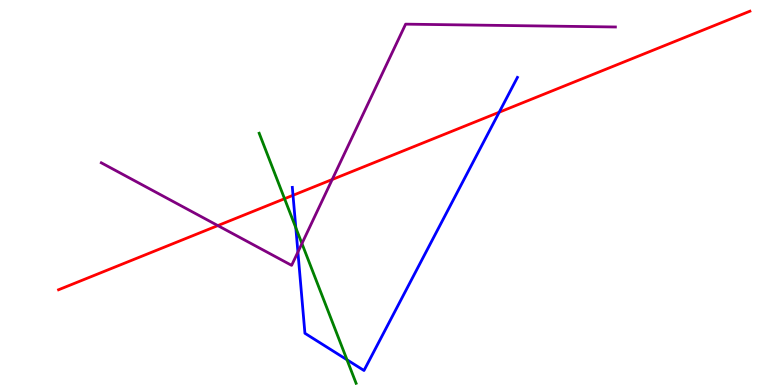[{'lines': ['blue', 'red'], 'intersections': [{'x': 3.78, 'y': 4.93}, {'x': 6.44, 'y': 7.08}]}, {'lines': ['green', 'red'], 'intersections': [{'x': 3.67, 'y': 4.84}]}, {'lines': ['purple', 'red'], 'intersections': [{'x': 2.81, 'y': 4.14}, {'x': 4.29, 'y': 5.34}]}, {'lines': ['blue', 'green'], 'intersections': [{'x': 3.82, 'y': 4.08}, {'x': 4.48, 'y': 0.655}]}, {'lines': ['blue', 'purple'], 'intersections': [{'x': 3.84, 'y': 3.45}]}, {'lines': ['green', 'purple'], 'intersections': [{'x': 3.9, 'y': 3.67}]}]